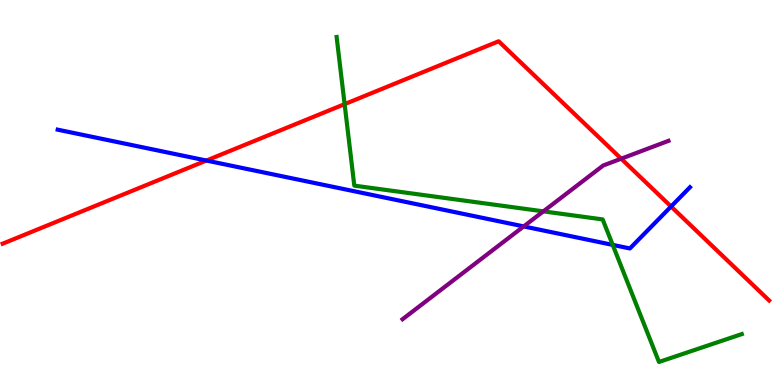[{'lines': ['blue', 'red'], 'intersections': [{'x': 2.66, 'y': 5.83}, {'x': 8.66, 'y': 4.64}]}, {'lines': ['green', 'red'], 'intersections': [{'x': 4.45, 'y': 7.3}]}, {'lines': ['purple', 'red'], 'intersections': [{'x': 8.02, 'y': 5.88}]}, {'lines': ['blue', 'green'], 'intersections': [{'x': 7.91, 'y': 3.64}]}, {'lines': ['blue', 'purple'], 'intersections': [{'x': 6.76, 'y': 4.12}]}, {'lines': ['green', 'purple'], 'intersections': [{'x': 7.01, 'y': 4.51}]}]